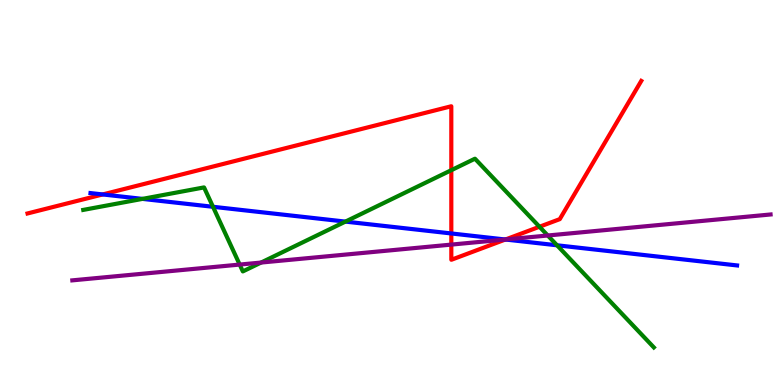[{'lines': ['blue', 'red'], 'intersections': [{'x': 1.33, 'y': 4.95}, {'x': 5.82, 'y': 3.94}, {'x': 6.52, 'y': 3.78}]}, {'lines': ['green', 'red'], 'intersections': [{'x': 5.82, 'y': 5.58}, {'x': 6.96, 'y': 4.11}]}, {'lines': ['purple', 'red'], 'intersections': [{'x': 5.82, 'y': 3.65}, {'x': 6.52, 'y': 3.78}]}, {'lines': ['blue', 'green'], 'intersections': [{'x': 1.84, 'y': 4.83}, {'x': 2.75, 'y': 4.63}, {'x': 4.46, 'y': 4.24}, {'x': 7.19, 'y': 3.63}]}, {'lines': ['blue', 'purple'], 'intersections': [{'x': 6.52, 'y': 3.78}]}, {'lines': ['green', 'purple'], 'intersections': [{'x': 3.09, 'y': 3.13}, {'x': 3.37, 'y': 3.18}, {'x': 7.07, 'y': 3.88}]}]